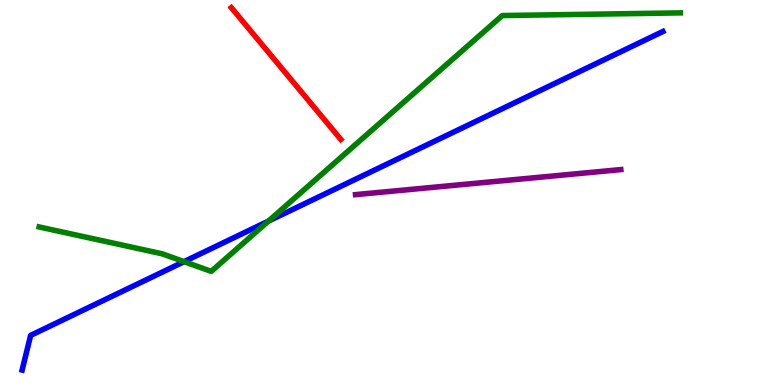[{'lines': ['blue', 'red'], 'intersections': []}, {'lines': ['green', 'red'], 'intersections': []}, {'lines': ['purple', 'red'], 'intersections': []}, {'lines': ['blue', 'green'], 'intersections': [{'x': 2.38, 'y': 3.2}, {'x': 3.46, 'y': 4.26}]}, {'lines': ['blue', 'purple'], 'intersections': []}, {'lines': ['green', 'purple'], 'intersections': []}]